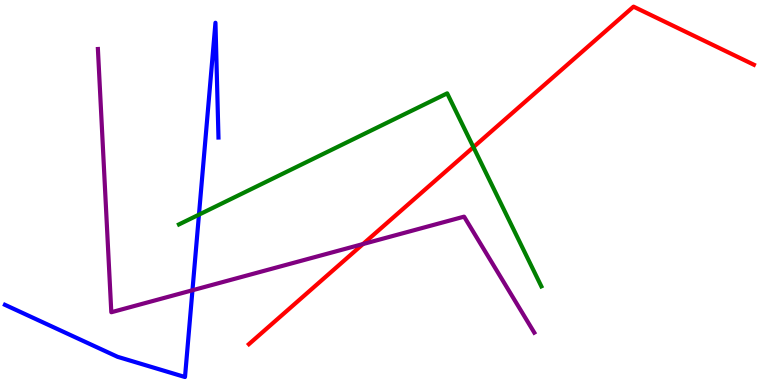[{'lines': ['blue', 'red'], 'intersections': []}, {'lines': ['green', 'red'], 'intersections': [{'x': 6.11, 'y': 6.18}]}, {'lines': ['purple', 'red'], 'intersections': [{'x': 4.68, 'y': 3.66}]}, {'lines': ['blue', 'green'], 'intersections': [{'x': 2.57, 'y': 4.42}]}, {'lines': ['blue', 'purple'], 'intersections': [{'x': 2.48, 'y': 2.46}]}, {'lines': ['green', 'purple'], 'intersections': []}]